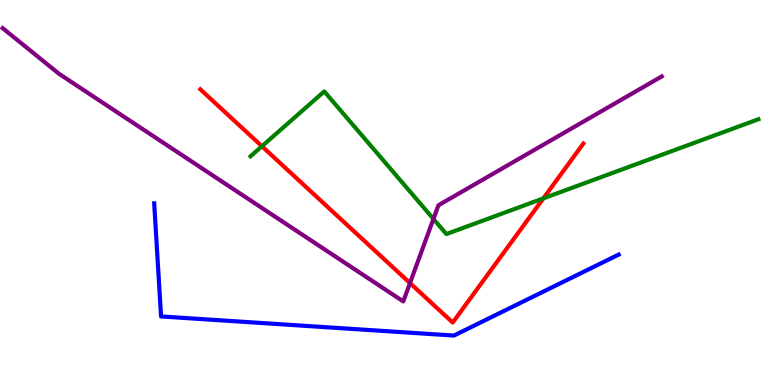[{'lines': ['blue', 'red'], 'intersections': []}, {'lines': ['green', 'red'], 'intersections': [{'x': 3.38, 'y': 6.2}, {'x': 7.01, 'y': 4.85}]}, {'lines': ['purple', 'red'], 'intersections': [{'x': 5.29, 'y': 2.65}]}, {'lines': ['blue', 'green'], 'intersections': []}, {'lines': ['blue', 'purple'], 'intersections': []}, {'lines': ['green', 'purple'], 'intersections': [{'x': 5.59, 'y': 4.31}]}]